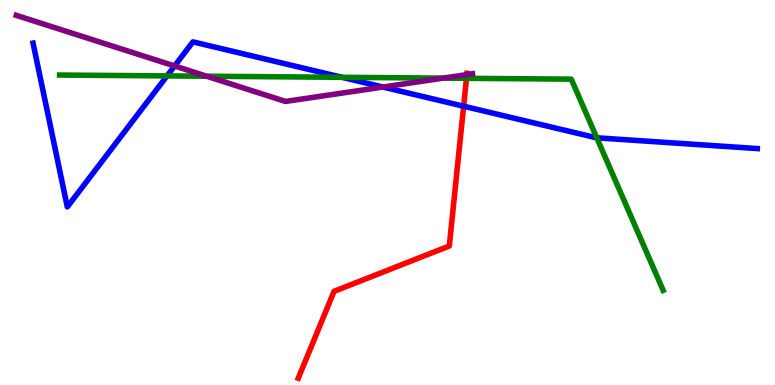[{'lines': ['blue', 'red'], 'intersections': [{'x': 5.98, 'y': 7.24}]}, {'lines': ['green', 'red'], 'intersections': [{'x': 6.02, 'y': 7.97}]}, {'lines': ['purple', 'red'], 'intersections': [{'x': 6.02, 'y': 8.06}]}, {'lines': ['blue', 'green'], 'intersections': [{'x': 2.16, 'y': 8.03}, {'x': 4.41, 'y': 7.99}, {'x': 7.7, 'y': 6.42}]}, {'lines': ['blue', 'purple'], 'intersections': [{'x': 2.25, 'y': 8.29}, {'x': 4.94, 'y': 7.74}]}, {'lines': ['green', 'purple'], 'intersections': [{'x': 2.67, 'y': 8.02}, {'x': 5.72, 'y': 7.97}]}]